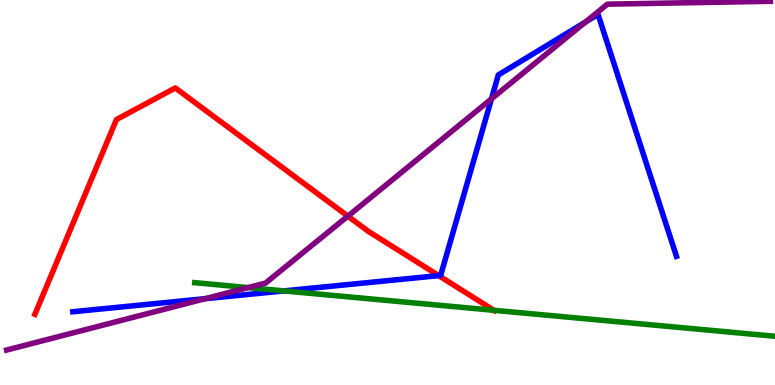[{'lines': ['blue', 'red'], 'intersections': [{'x': 5.66, 'y': 2.84}]}, {'lines': ['green', 'red'], 'intersections': [{'x': 6.37, 'y': 1.94}]}, {'lines': ['purple', 'red'], 'intersections': [{'x': 4.49, 'y': 4.39}]}, {'lines': ['blue', 'green'], 'intersections': [{'x': 3.66, 'y': 2.44}]}, {'lines': ['blue', 'purple'], 'intersections': [{'x': 2.65, 'y': 2.24}, {'x': 6.34, 'y': 7.43}, {'x': 7.55, 'y': 9.43}]}, {'lines': ['green', 'purple'], 'intersections': [{'x': 3.2, 'y': 2.53}]}]